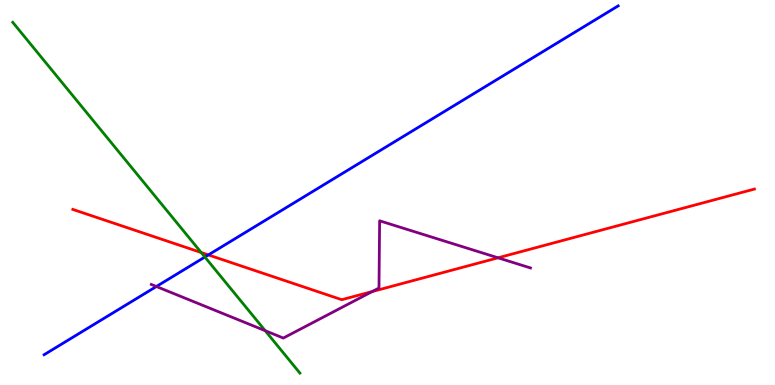[{'lines': ['blue', 'red'], 'intersections': [{'x': 2.69, 'y': 3.38}]}, {'lines': ['green', 'red'], 'intersections': [{'x': 2.6, 'y': 3.44}]}, {'lines': ['purple', 'red'], 'intersections': [{'x': 4.8, 'y': 2.43}, {'x': 6.43, 'y': 3.3}]}, {'lines': ['blue', 'green'], 'intersections': [{'x': 2.64, 'y': 3.32}]}, {'lines': ['blue', 'purple'], 'intersections': [{'x': 2.02, 'y': 2.56}]}, {'lines': ['green', 'purple'], 'intersections': [{'x': 3.42, 'y': 1.41}]}]